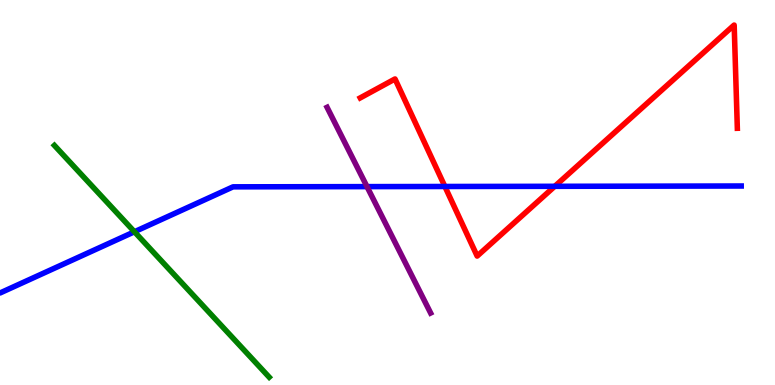[{'lines': ['blue', 'red'], 'intersections': [{'x': 5.74, 'y': 5.16}, {'x': 7.16, 'y': 5.16}]}, {'lines': ['green', 'red'], 'intersections': []}, {'lines': ['purple', 'red'], 'intersections': []}, {'lines': ['blue', 'green'], 'intersections': [{'x': 1.73, 'y': 3.98}]}, {'lines': ['blue', 'purple'], 'intersections': [{'x': 4.74, 'y': 5.15}]}, {'lines': ['green', 'purple'], 'intersections': []}]